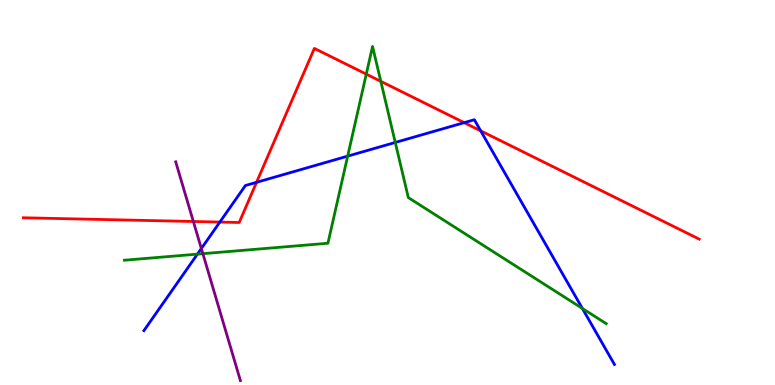[{'lines': ['blue', 'red'], 'intersections': [{'x': 2.84, 'y': 4.23}, {'x': 3.31, 'y': 5.26}, {'x': 5.99, 'y': 6.81}, {'x': 6.2, 'y': 6.6}]}, {'lines': ['green', 'red'], 'intersections': [{'x': 4.73, 'y': 8.07}, {'x': 4.91, 'y': 7.89}]}, {'lines': ['purple', 'red'], 'intersections': [{'x': 2.49, 'y': 4.25}]}, {'lines': ['blue', 'green'], 'intersections': [{'x': 2.55, 'y': 3.4}, {'x': 4.49, 'y': 5.94}, {'x': 5.1, 'y': 6.3}, {'x': 7.51, 'y': 1.99}]}, {'lines': ['blue', 'purple'], 'intersections': [{'x': 2.6, 'y': 3.54}]}, {'lines': ['green', 'purple'], 'intersections': [{'x': 2.62, 'y': 3.41}]}]